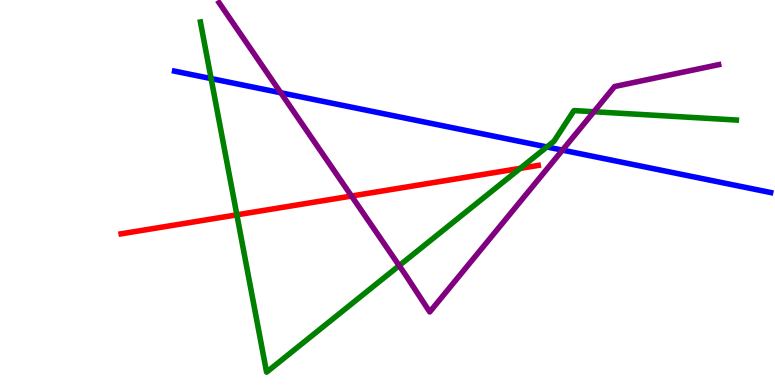[{'lines': ['blue', 'red'], 'intersections': []}, {'lines': ['green', 'red'], 'intersections': [{'x': 3.06, 'y': 4.42}, {'x': 6.71, 'y': 5.63}]}, {'lines': ['purple', 'red'], 'intersections': [{'x': 4.54, 'y': 4.91}]}, {'lines': ['blue', 'green'], 'intersections': [{'x': 2.72, 'y': 7.96}, {'x': 7.06, 'y': 6.18}]}, {'lines': ['blue', 'purple'], 'intersections': [{'x': 3.62, 'y': 7.59}, {'x': 7.26, 'y': 6.1}]}, {'lines': ['green', 'purple'], 'intersections': [{'x': 5.15, 'y': 3.1}, {'x': 7.66, 'y': 7.1}]}]